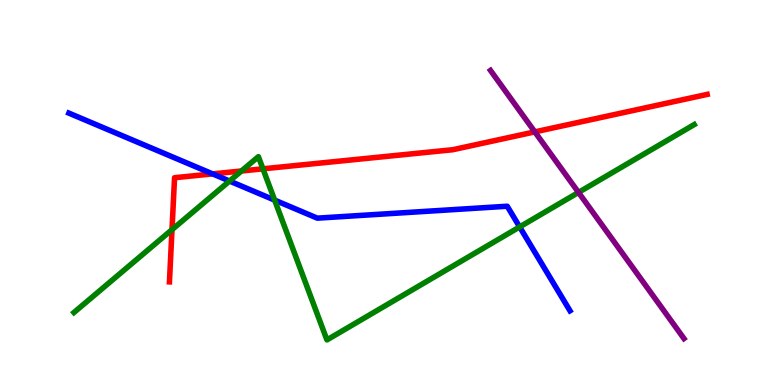[{'lines': ['blue', 'red'], 'intersections': [{'x': 2.74, 'y': 5.48}]}, {'lines': ['green', 'red'], 'intersections': [{'x': 2.22, 'y': 4.03}, {'x': 3.12, 'y': 5.56}, {'x': 3.39, 'y': 5.61}]}, {'lines': ['purple', 'red'], 'intersections': [{'x': 6.9, 'y': 6.57}]}, {'lines': ['blue', 'green'], 'intersections': [{'x': 2.96, 'y': 5.3}, {'x': 3.54, 'y': 4.8}, {'x': 6.71, 'y': 4.11}]}, {'lines': ['blue', 'purple'], 'intersections': []}, {'lines': ['green', 'purple'], 'intersections': [{'x': 7.46, 'y': 5.0}]}]